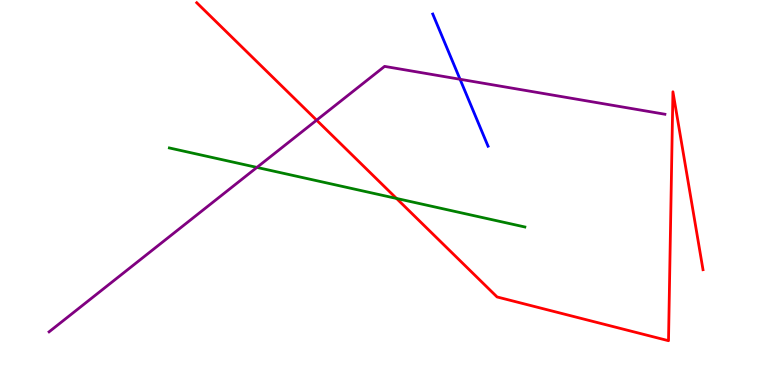[{'lines': ['blue', 'red'], 'intersections': []}, {'lines': ['green', 'red'], 'intersections': [{'x': 5.12, 'y': 4.85}]}, {'lines': ['purple', 'red'], 'intersections': [{'x': 4.09, 'y': 6.88}]}, {'lines': ['blue', 'green'], 'intersections': []}, {'lines': ['blue', 'purple'], 'intersections': [{'x': 5.94, 'y': 7.94}]}, {'lines': ['green', 'purple'], 'intersections': [{'x': 3.31, 'y': 5.65}]}]